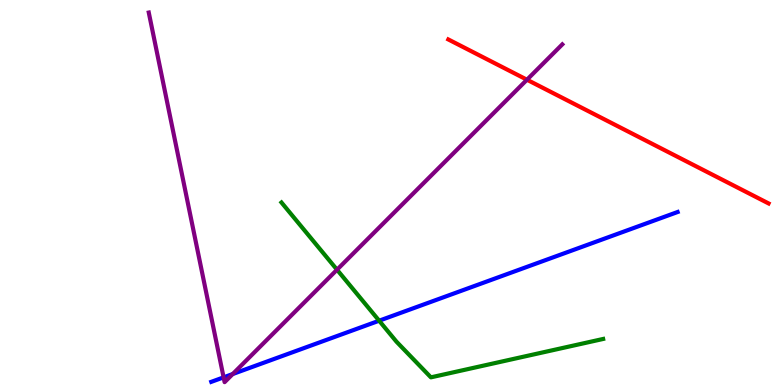[{'lines': ['blue', 'red'], 'intersections': []}, {'lines': ['green', 'red'], 'intersections': []}, {'lines': ['purple', 'red'], 'intersections': [{'x': 6.8, 'y': 7.93}]}, {'lines': ['blue', 'green'], 'intersections': [{'x': 4.89, 'y': 1.67}]}, {'lines': ['blue', 'purple'], 'intersections': [{'x': 2.89, 'y': 0.199}, {'x': 3.0, 'y': 0.285}]}, {'lines': ['green', 'purple'], 'intersections': [{'x': 4.35, 'y': 2.99}]}]